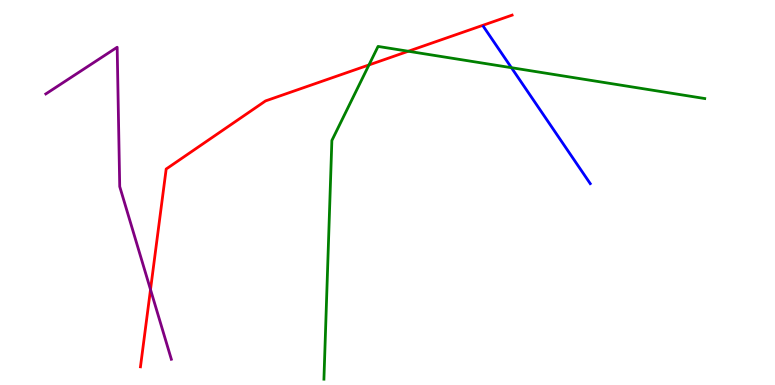[{'lines': ['blue', 'red'], 'intersections': []}, {'lines': ['green', 'red'], 'intersections': [{'x': 4.76, 'y': 8.31}, {'x': 5.27, 'y': 8.67}]}, {'lines': ['purple', 'red'], 'intersections': [{'x': 1.94, 'y': 2.48}]}, {'lines': ['blue', 'green'], 'intersections': [{'x': 6.6, 'y': 8.24}]}, {'lines': ['blue', 'purple'], 'intersections': []}, {'lines': ['green', 'purple'], 'intersections': []}]